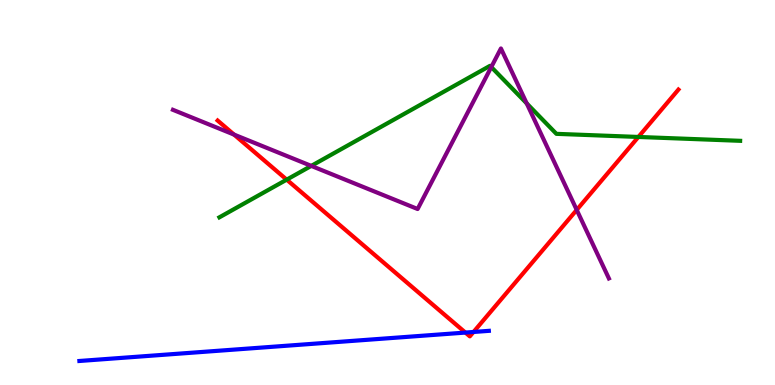[{'lines': ['blue', 'red'], 'intersections': [{'x': 6.01, 'y': 1.36}, {'x': 6.11, 'y': 1.38}]}, {'lines': ['green', 'red'], 'intersections': [{'x': 3.7, 'y': 5.33}, {'x': 8.24, 'y': 6.44}]}, {'lines': ['purple', 'red'], 'intersections': [{'x': 3.02, 'y': 6.5}, {'x': 7.44, 'y': 4.55}]}, {'lines': ['blue', 'green'], 'intersections': []}, {'lines': ['blue', 'purple'], 'intersections': []}, {'lines': ['green', 'purple'], 'intersections': [{'x': 4.02, 'y': 5.69}, {'x': 6.34, 'y': 8.26}, {'x': 6.8, 'y': 7.31}]}]